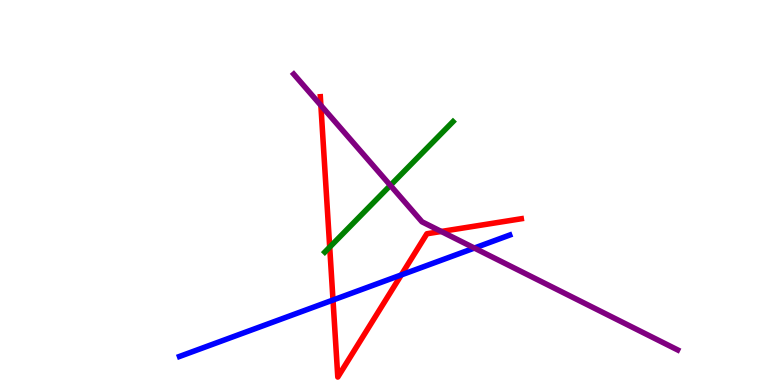[{'lines': ['blue', 'red'], 'intersections': [{'x': 4.3, 'y': 2.21}, {'x': 5.18, 'y': 2.86}]}, {'lines': ['green', 'red'], 'intersections': [{'x': 4.25, 'y': 3.58}]}, {'lines': ['purple', 'red'], 'intersections': [{'x': 4.14, 'y': 7.26}, {'x': 5.69, 'y': 3.99}]}, {'lines': ['blue', 'green'], 'intersections': []}, {'lines': ['blue', 'purple'], 'intersections': [{'x': 6.12, 'y': 3.56}]}, {'lines': ['green', 'purple'], 'intersections': [{'x': 5.04, 'y': 5.18}]}]